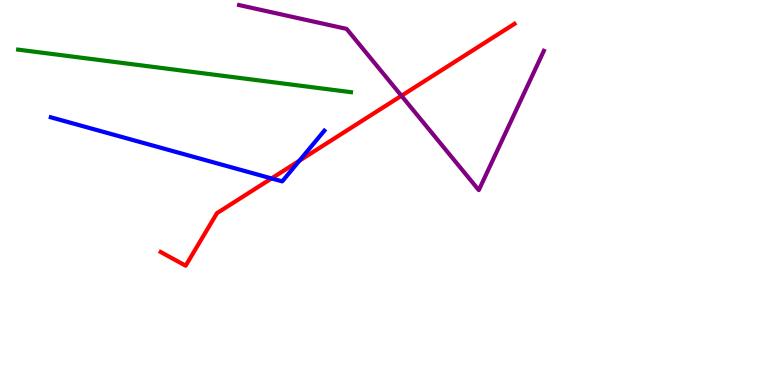[{'lines': ['blue', 'red'], 'intersections': [{'x': 3.5, 'y': 5.37}, {'x': 3.86, 'y': 5.83}]}, {'lines': ['green', 'red'], 'intersections': []}, {'lines': ['purple', 'red'], 'intersections': [{'x': 5.18, 'y': 7.51}]}, {'lines': ['blue', 'green'], 'intersections': []}, {'lines': ['blue', 'purple'], 'intersections': []}, {'lines': ['green', 'purple'], 'intersections': []}]